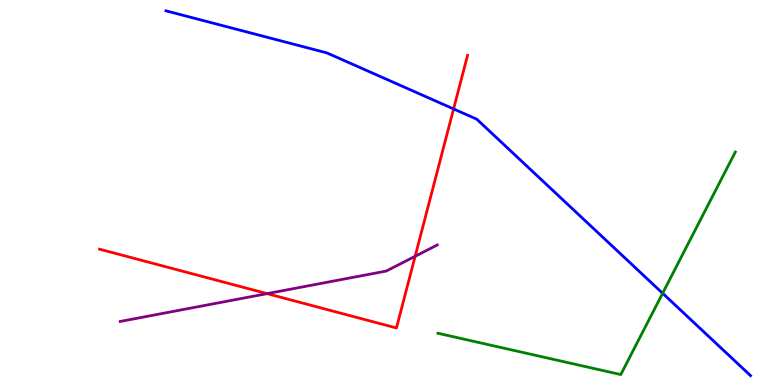[{'lines': ['blue', 'red'], 'intersections': [{'x': 5.85, 'y': 7.17}]}, {'lines': ['green', 'red'], 'intersections': []}, {'lines': ['purple', 'red'], 'intersections': [{'x': 3.45, 'y': 2.37}, {'x': 5.36, 'y': 3.34}]}, {'lines': ['blue', 'green'], 'intersections': [{'x': 8.55, 'y': 2.38}]}, {'lines': ['blue', 'purple'], 'intersections': []}, {'lines': ['green', 'purple'], 'intersections': []}]